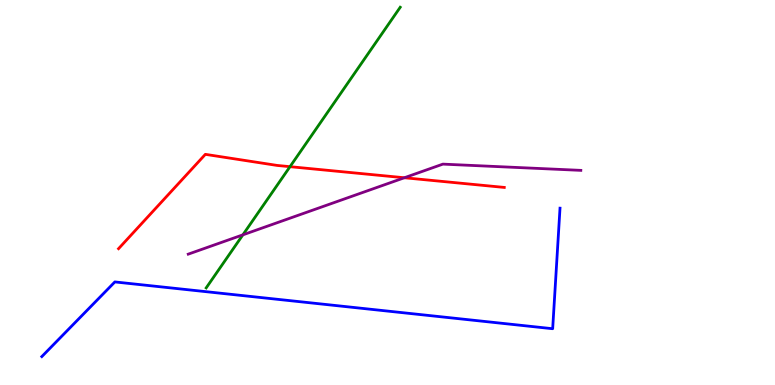[{'lines': ['blue', 'red'], 'intersections': []}, {'lines': ['green', 'red'], 'intersections': [{'x': 3.74, 'y': 5.67}]}, {'lines': ['purple', 'red'], 'intersections': [{'x': 5.22, 'y': 5.38}]}, {'lines': ['blue', 'green'], 'intersections': []}, {'lines': ['blue', 'purple'], 'intersections': []}, {'lines': ['green', 'purple'], 'intersections': [{'x': 3.13, 'y': 3.9}]}]